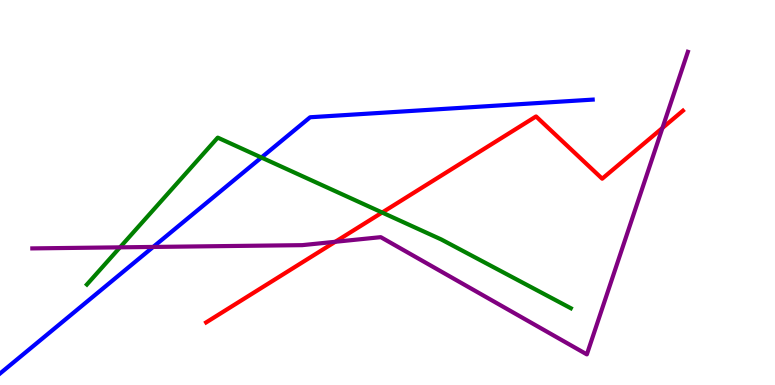[{'lines': ['blue', 'red'], 'intersections': []}, {'lines': ['green', 'red'], 'intersections': [{'x': 4.93, 'y': 4.48}]}, {'lines': ['purple', 'red'], 'intersections': [{'x': 4.33, 'y': 3.72}, {'x': 8.55, 'y': 6.68}]}, {'lines': ['blue', 'green'], 'intersections': [{'x': 3.37, 'y': 5.91}]}, {'lines': ['blue', 'purple'], 'intersections': [{'x': 1.98, 'y': 3.59}]}, {'lines': ['green', 'purple'], 'intersections': [{'x': 1.55, 'y': 3.58}]}]